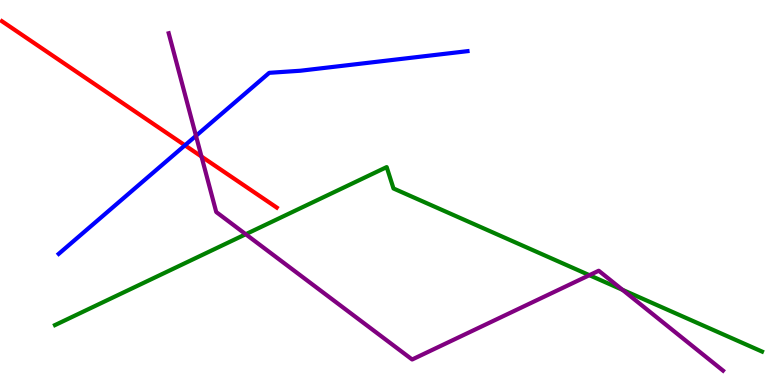[{'lines': ['blue', 'red'], 'intersections': [{'x': 2.39, 'y': 6.23}]}, {'lines': ['green', 'red'], 'intersections': []}, {'lines': ['purple', 'red'], 'intersections': [{'x': 2.6, 'y': 5.93}]}, {'lines': ['blue', 'green'], 'intersections': []}, {'lines': ['blue', 'purple'], 'intersections': [{'x': 2.53, 'y': 6.47}]}, {'lines': ['green', 'purple'], 'intersections': [{'x': 3.17, 'y': 3.92}, {'x': 7.61, 'y': 2.85}, {'x': 8.03, 'y': 2.47}]}]